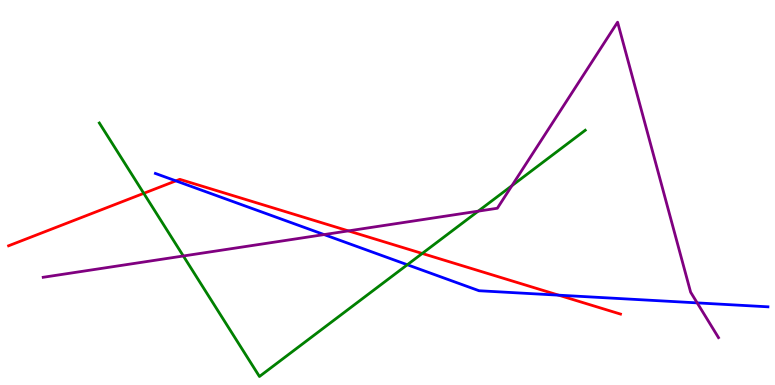[{'lines': ['blue', 'red'], 'intersections': [{'x': 2.27, 'y': 5.3}, {'x': 7.21, 'y': 2.33}]}, {'lines': ['green', 'red'], 'intersections': [{'x': 1.85, 'y': 4.98}, {'x': 5.45, 'y': 3.42}]}, {'lines': ['purple', 'red'], 'intersections': [{'x': 4.5, 'y': 4.0}]}, {'lines': ['blue', 'green'], 'intersections': [{'x': 5.26, 'y': 3.12}]}, {'lines': ['blue', 'purple'], 'intersections': [{'x': 4.18, 'y': 3.91}, {'x': 9.0, 'y': 2.13}]}, {'lines': ['green', 'purple'], 'intersections': [{'x': 2.37, 'y': 3.35}, {'x': 6.17, 'y': 4.52}, {'x': 6.61, 'y': 5.18}]}]